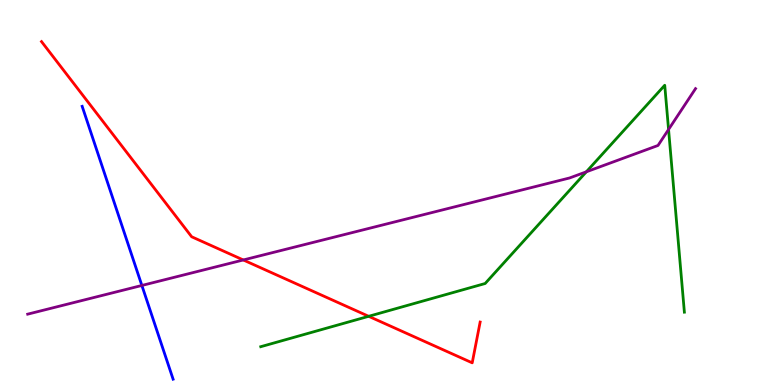[{'lines': ['blue', 'red'], 'intersections': []}, {'lines': ['green', 'red'], 'intersections': [{'x': 4.76, 'y': 1.78}]}, {'lines': ['purple', 'red'], 'intersections': [{'x': 3.14, 'y': 3.25}]}, {'lines': ['blue', 'green'], 'intersections': []}, {'lines': ['blue', 'purple'], 'intersections': [{'x': 1.83, 'y': 2.59}]}, {'lines': ['green', 'purple'], 'intersections': [{'x': 7.57, 'y': 5.54}, {'x': 8.63, 'y': 6.64}]}]